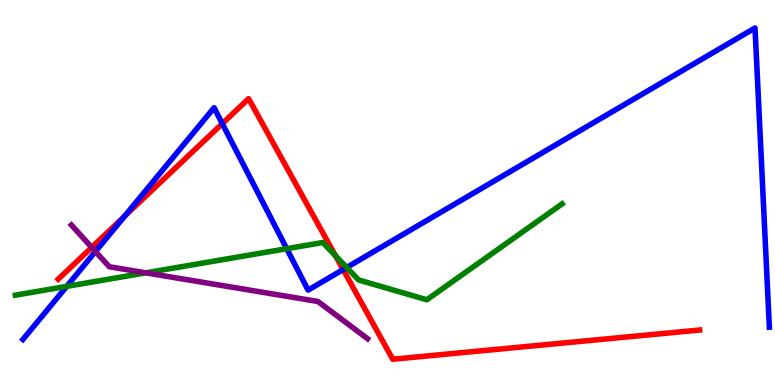[{'lines': ['blue', 'red'], 'intersections': [{'x': 1.61, 'y': 4.38}, {'x': 2.87, 'y': 6.79}, {'x': 4.43, 'y': 3.0}]}, {'lines': ['green', 'red'], 'intersections': [{'x': 4.33, 'y': 3.36}]}, {'lines': ['purple', 'red'], 'intersections': [{'x': 1.18, 'y': 3.57}]}, {'lines': ['blue', 'green'], 'intersections': [{'x': 0.861, 'y': 2.56}, {'x': 3.7, 'y': 3.54}, {'x': 4.47, 'y': 3.05}]}, {'lines': ['blue', 'purple'], 'intersections': [{'x': 1.23, 'y': 3.47}]}, {'lines': ['green', 'purple'], 'intersections': [{'x': 1.88, 'y': 2.91}]}]